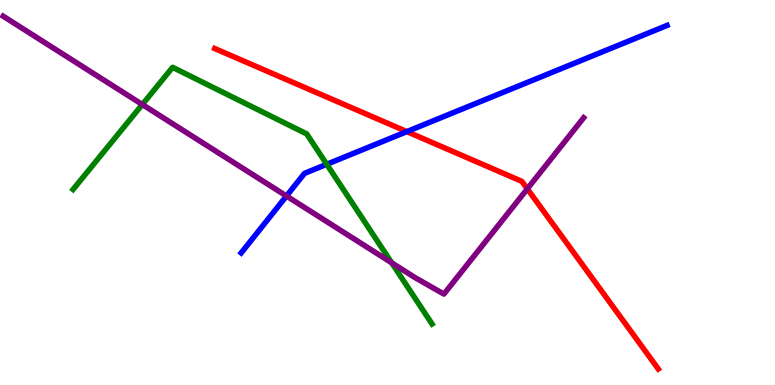[{'lines': ['blue', 'red'], 'intersections': [{'x': 5.25, 'y': 6.58}]}, {'lines': ['green', 'red'], 'intersections': []}, {'lines': ['purple', 'red'], 'intersections': [{'x': 6.8, 'y': 5.09}]}, {'lines': ['blue', 'green'], 'intersections': [{'x': 4.22, 'y': 5.73}]}, {'lines': ['blue', 'purple'], 'intersections': [{'x': 3.7, 'y': 4.91}]}, {'lines': ['green', 'purple'], 'intersections': [{'x': 1.84, 'y': 7.29}, {'x': 5.05, 'y': 3.17}]}]